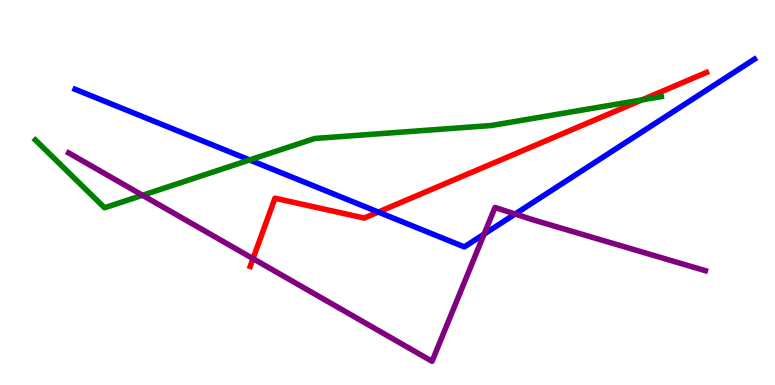[{'lines': ['blue', 'red'], 'intersections': [{'x': 4.88, 'y': 4.49}]}, {'lines': ['green', 'red'], 'intersections': [{'x': 8.28, 'y': 7.41}]}, {'lines': ['purple', 'red'], 'intersections': [{'x': 3.26, 'y': 3.28}]}, {'lines': ['blue', 'green'], 'intersections': [{'x': 3.22, 'y': 5.85}]}, {'lines': ['blue', 'purple'], 'intersections': [{'x': 6.25, 'y': 3.92}, {'x': 6.65, 'y': 4.44}]}, {'lines': ['green', 'purple'], 'intersections': [{'x': 1.84, 'y': 4.93}]}]